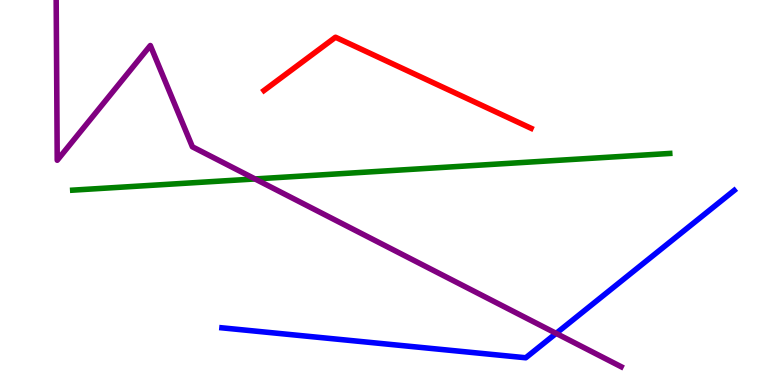[{'lines': ['blue', 'red'], 'intersections': []}, {'lines': ['green', 'red'], 'intersections': []}, {'lines': ['purple', 'red'], 'intersections': []}, {'lines': ['blue', 'green'], 'intersections': []}, {'lines': ['blue', 'purple'], 'intersections': [{'x': 7.18, 'y': 1.34}]}, {'lines': ['green', 'purple'], 'intersections': [{'x': 3.29, 'y': 5.35}]}]